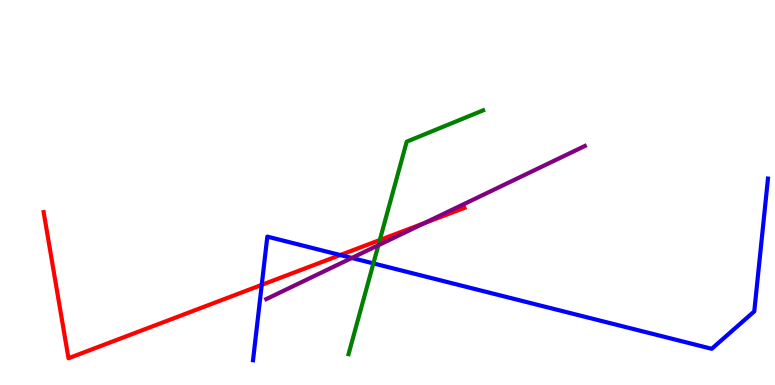[{'lines': ['blue', 'red'], 'intersections': [{'x': 3.38, 'y': 2.6}, {'x': 4.39, 'y': 3.38}]}, {'lines': ['green', 'red'], 'intersections': [{'x': 4.9, 'y': 3.77}]}, {'lines': ['purple', 'red'], 'intersections': [{'x': 5.48, 'y': 4.21}]}, {'lines': ['blue', 'green'], 'intersections': [{'x': 4.82, 'y': 3.16}]}, {'lines': ['blue', 'purple'], 'intersections': [{'x': 4.54, 'y': 3.3}]}, {'lines': ['green', 'purple'], 'intersections': [{'x': 4.88, 'y': 3.63}]}]